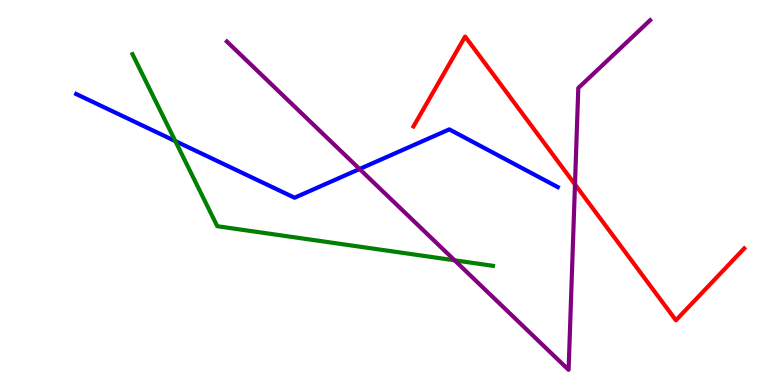[{'lines': ['blue', 'red'], 'intersections': []}, {'lines': ['green', 'red'], 'intersections': []}, {'lines': ['purple', 'red'], 'intersections': [{'x': 7.42, 'y': 5.21}]}, {'lines': ['blue', 'green'], 'intersections': [{'x': 2.26, 'y': 6.34}]}, {'lines': ['blue', 'purple'], 'intersections': [{'x': 4.64, 'y': 5.61}]}, {'lines': ['green', 'purple'], 'intersections': [{'x': 5.87, 'y': 3.24}]}]